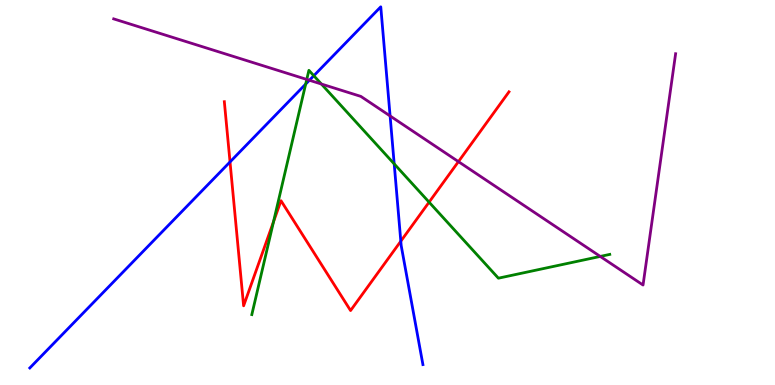[{'lines': ['blue', 'red'], 'intersections': [{'x': 2.97, 'y': 5.79}, {'x': 5.17, 'y': 3.74}]}, {'lines': ['green', 'red'], 'intersections': [{'x': 3.53, 'y': 4.24}, {'x': 5.54, 'y': 4.75}]}, {'lines': ['purple', 'red'], 'intersections': [{'x': 5.92, 'y': 5.8}]}, {'lines': ['blue', 'green'], 'intersections': [{'x': 3.94, 'y': 7.82}, {'x': 4.05, 'y': 8.03}, {'x': 5.09, 'y': 5.74}]}, {'lines': ['blue', 'purple'], 'intersections': [{'x': 3.99, 'y': 7.92}, {'x': 5.03, 'y': 6.99}]}, {'lines': ['green', 'purple'], 'intersections': [{'x': 3.96, 'y': 7.94}, {'x': 4.15, 'y': 7.82}, {'x': 7.75, 'y': 3.34}]}]